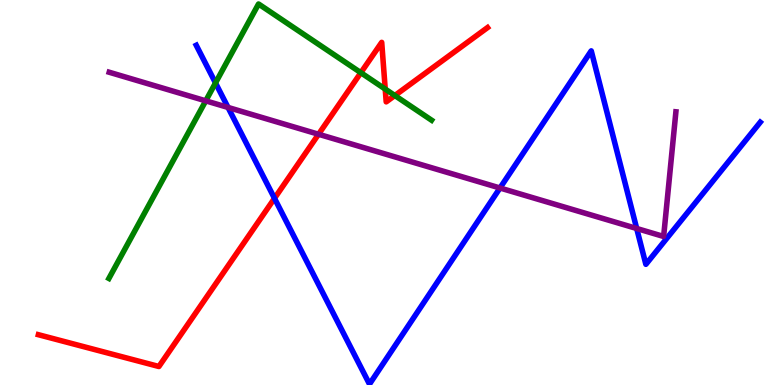[{'lines': ['blue', 'red'], 'intersections': [{'x': 3.54, 'y': 4.85}]}, {'lines': ['green', 'red'], 'intersections': [{'x': 4.66, 'y': 8.11}, {'x': 4.97, 'y': 7.69}, {'x': 5.09, 'y': 7.52}]}, {'lines': ['purple', 'red'], 'intersections': [{'x': 4.11, 'y': 6.51}]}, {'lines': ['blue', 'green'], 'intersections': [{'x': 2.78, 'y': 7.85}]}, {'lines': ['blue', 'purple'], 'intersections': [{'x': 2.94, 'y': 7.21}, {'x': 6.45, 'y': 5.12}, {'x': 8.22, 'y': 4.07}]}, {'lines': ['green', 'purple'], 'intersections': [{'x': 2.65, 'y': 7.38}]}]